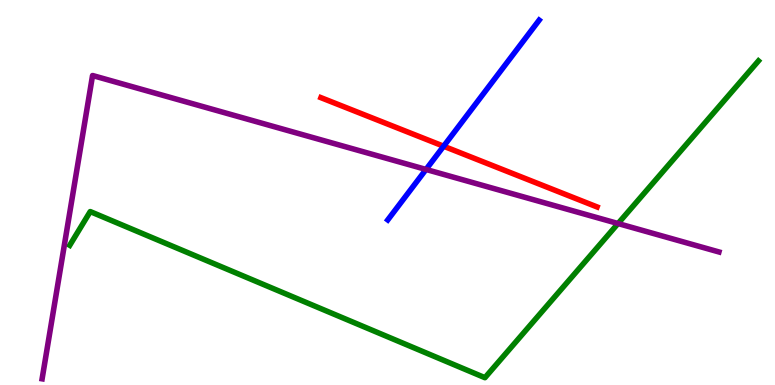[{'lines': ['blue', 'red'], 'intersections': [{'x': 5.72, 'y': 6.2}]}, {'lines': ['green', 'red'], 'intersections': []}, {'lines': ['purple', 'red'], 'intersections': []}, {'lines': ['blue', 'green'], 'intersections': []}, {'lines': ['blue', 'purple'], 'intersections': [{'x': 5.5, 'y': 5.6}]}, {'lines': ['green', 'purple'], 'intersections': [{'x': 7.97, 'y': 4.19}]}]